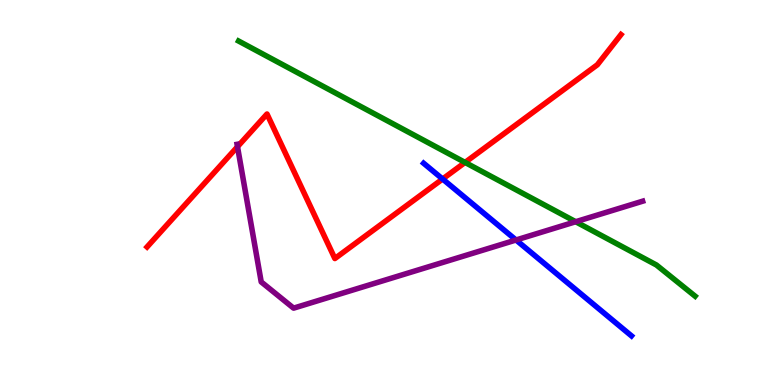[{'lines': ['blue', 'red'], 'intersections': [{'x': 5.71, 'y': 5.35}]}, {'lines': ['green', 'red'], 'intersections': [{'x': 6.0, 'y': 5.78}]}, {'lines': ['purple', 'red'], 'intersections': [{'x': 3.06, 'y': 6.19}]}, {'lines': ['blue', 'green'], 'intersections': []}, {'lines': ['blue', 'purple'], 'intersections': [{'x': 6.66, 'y': 3.77}]}, {'lines': ['green', 'purple'], 'intersections': [{'x': 7.43, 'y': 4.24}]}]